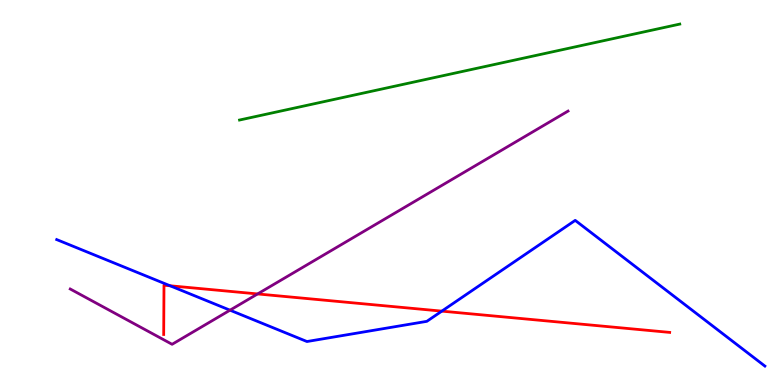[{'lines': ['blue', 'red'], 'intersections': [{'x': 2.19, 'y': 2.58}, {'x': 5.7, 'y': 1.92}]}, {'lines': ['green', 'red'], 'intersections': []}, {'lines': ['purple', 'red'], 'intersections': [{'x': 3.32, 'y': 2.37}]}, {'lines': ['blue', 'green'], 'intersections': []}, {'lines': ['blue', 'purple'], 'intersections': [{'x': 2.97, 'y': 1.94}]}, {'lines': ['green', 'purple'], 'intersections': []}]